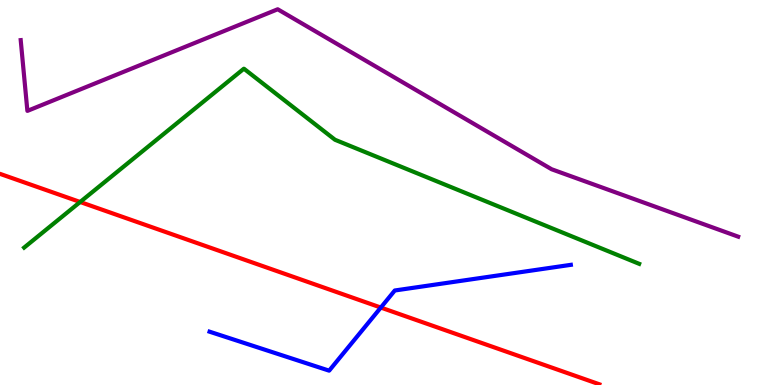[{'lines': ['blue', 'red'], 'intersections': [{'x': 4.91, 'y': 2.01}]}, {'lines': ['green', 'red'], 'intersections': [{'x': 1.03, 'y': 4.75}]}, {'lines': ['purple', 'red'], 'intersections': []}, {'lines': ['blue', 'green'], 'intersections': []}, {'lines': ['blue', 'purple'], 'intersections': []}, {'lines': ['green', 'purple'], 'intersections': []}]